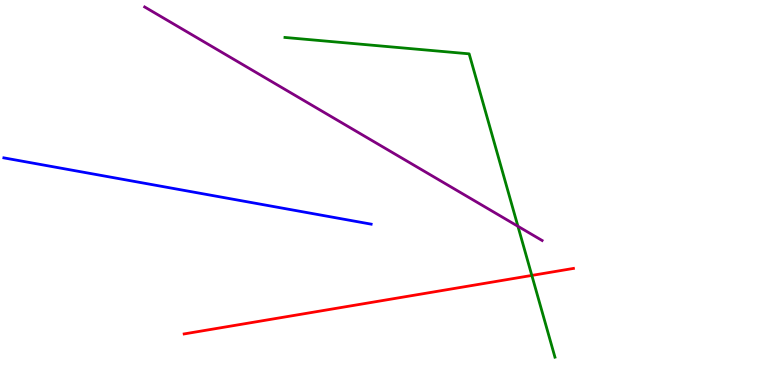[{'lines': ['blue', 'red'], 'intersections': []}, {'lines': ['green', 'red'], 'intersections': [{'x': 6.86, 'y': 2.85}]}, {'lines': ['purple', 'red'], 'intersections': []}, {'lines': ['blue', 'green'], 'intersections': []}, {'lines': ['blue', 'purple'], 'intersections': []}, {'lines': ['green', 'purple'], 'intersections': [{'x': 6.68, 'y': 4.12}]}]